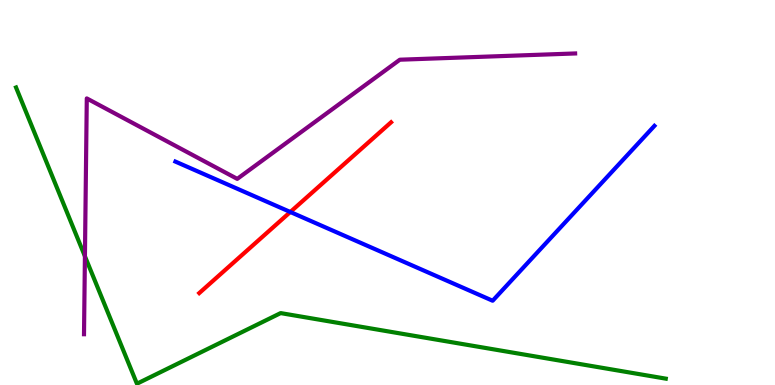[{'lines': ['blue', 'red'], 'intersections': [{'x': 3.75, 'y': 4.49}]}, {'lines': ['green', 'red'], 'intersections': []}, {'lines': ['purple', 'red'], 'intersections': []}, {'lines': ['blue', 'green'], 'intersections': []}, {'lines': ['blue', 'purple'], 'intersections': []}, {'lines': ['green', 'purple'], 'intersections': [{'x': 1.1, 'y': 3.34}]}]